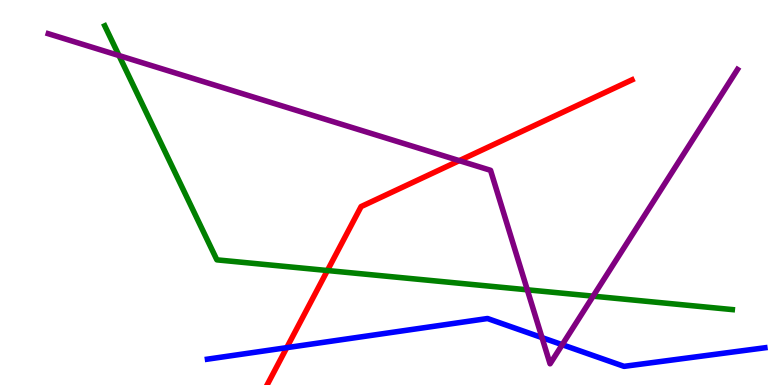[{'lines': ['blue', 'red'], 'intersections': [{'x': 3.7, 'y': 0.97}]}, {'lines': ['green', 'red'], 'intersections': [{'x': 4.22, 'y': 2.97}]}, {'lines': ['purple', 'red'], 'intersections': [{'x': 5.93, 'y': 5.83}]}, {'lines': ['blue', 'green'], 'intersections': []}, {'lines': ['blue', 'purple'], 'intersections': [{'x': 6.99, 'y': 1.23}, {'x': 7.25, 'y': 1.05}]}, {'lines': ['green', 'purple'], 'intersections': [{'x': 1.54, 'y': 8.56}, {'x': 6.8, 'y': 2.47}, {'x': 7.65, 'y': 2.31}]}]